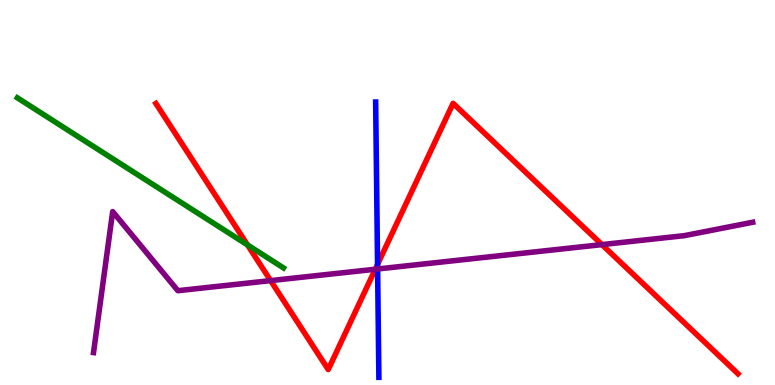[{'lines': ['blue', 'red'], 'intersections': [{'x': 4.87, 'y': 3.13}]}, {'lines': ['green', 'red'], 'intersections': [{'x': 3.19, 'y': 3.64}]}, {'lines': ['purple', 'red'], 'intersections': [{'x': 3.49, 'y': 2.71}, {'x': 4.84, 'y': 3.01}, {'x': 7.77, 'y': 3.65}]}, {'lines': ['blue', 'green'], 'intersections': []}, {'lines': ['blue', 'purple'], 'intersections': [{'x': 4.87, 'y': 3.01}]}, {'lines': ['green', 'purple'], 'intersections': []}]